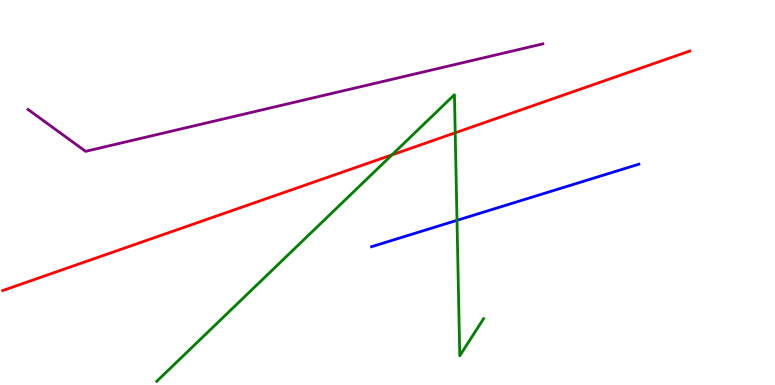[{'lines': ['blue', 'red'], 'intersections': []}, {'lines': ['green', 'red'], 'intersections': [{'x': 5.06, 'y': 5.98}, {'x': 5.87, 'y': 6.55}]}, {'lines': ['purple', 'red'], 'intersections': []}, {'lines': ['blue', 'green'], 'intersections': [{'x': 5.9, 'y': 4.28}]}, {'lines': ['blue', 'purple'], 'intersections': []}, {'lines': ['green', 'purple'], 'intersections': []}]